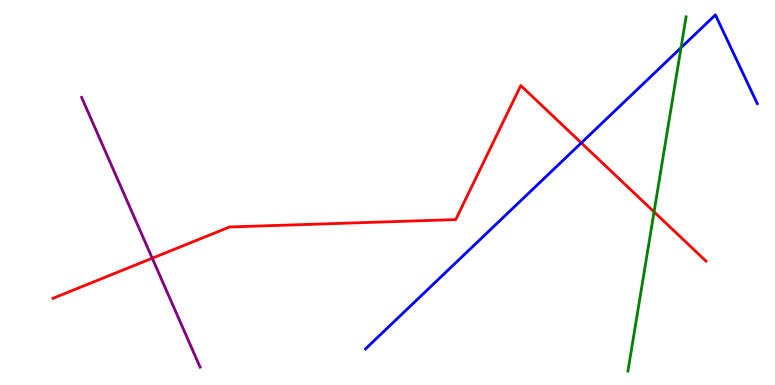[{'lines': ['blue', 'red'], 'intersections': [{'x': 7.5, 'y': 6.29}]}, {'lines': ['green', 'red'], 'intersections': [{'x': 8.44, 'y': 4.5}]}, {'lines': ['purple', 'red'], 'intersections': [{'x': 1.96, 'y': 3.29}]}, {'lines': ['blue', 'green'], 'intersections': [{'x': 8.79, 'y': 8.76}]}, {'lines': ['blue', 'purple'], 'intersections': []}, {'lines': ['green', 'purple'], 'intersections': []}]